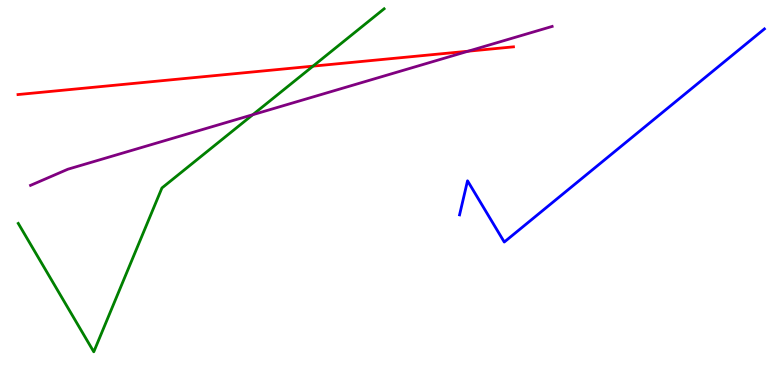[{'lines': ['blue', 'red'], 'intersections': []}, {'lines': ['green', 'red'], 'intersections': [{'x': 4.04, 'y': 8.28}]}, {'lines': ['purple', 'red'], 'intersections': [{'x': 6.04, 'y': 8.67}]}, {'lines': ['blue', 'green'], 'intersections': []}, {'lines': ['blue', 'purple'], 'intersections': []}, {'lines': ['green', 'purple'], 'intersections': [{'x': 3.26, 'y': 7.02}]}]